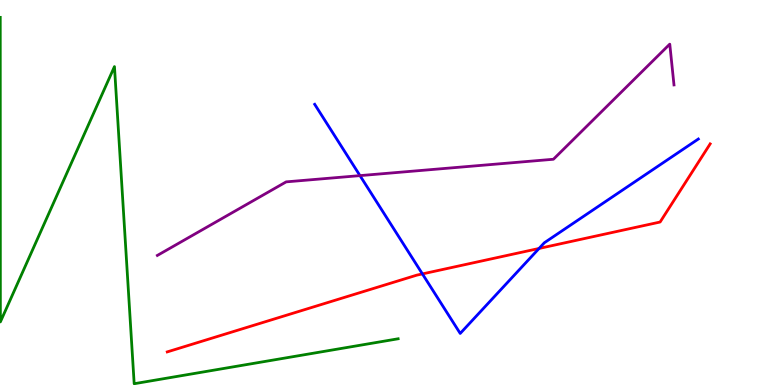[{'lines': ['blue', 'red'], 'intersections': [{'x': 5.45, 'y': 2.89}, {'x': 6.96, 'y': 3.55}]}, {'lines': ['green', 'red'], 'intersections': []}, {'lines': ['purple', 'red'], 'intersections': []}, {'lines': ['blue', 'green'], 'intersections': []}, {'lines': ['blue', 'purple'], 'intersections': [{'x': 4.64, 'y': 5.44}]}, {'lines': ['green', 'purple'], 'intersections': []}]